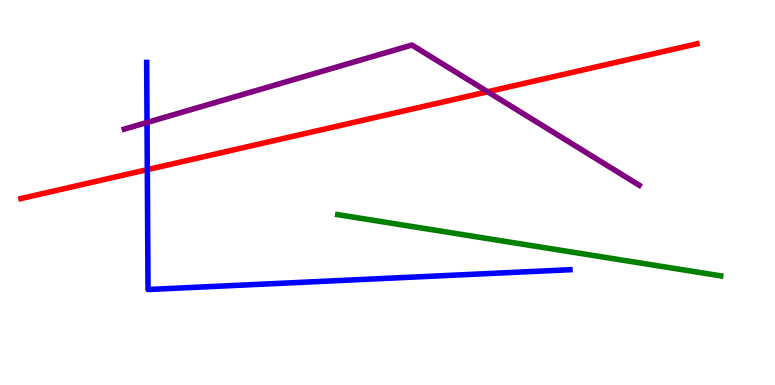[{'lines': ['blue', 'red'], 'intersections': [{'x': 1.9, 'y': 5.59}]}, {'lines': ['green', 'red'], 'intersections': []}, {'lines': ['purple', 'red'], 'intersections': [{'x': 6.29, 'y': 7.62}]}, {'lines': ['blue', 'green'], 'intersections': []}, {'lines': ['blue', 'purple'], 'intersections': [{'x': 1.9, 'y': 6.82}]}, {'lines': ['green', 'purple'], 'intersections': []}]